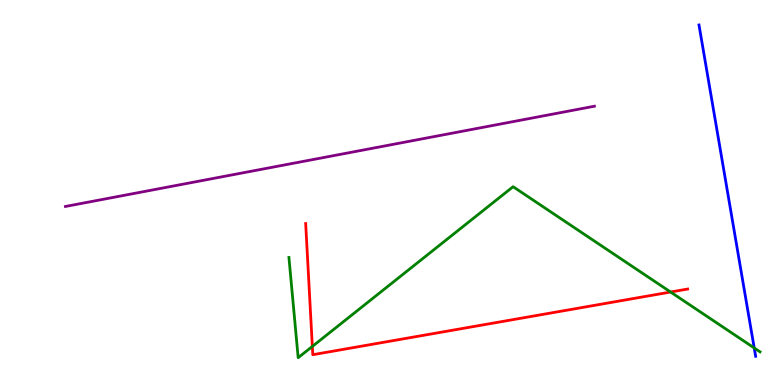[{'lines': ['blue', 'red'], 'intersections': []}, {'lines': ['green', 'red'], 'intersections': [{'x': 4.03, 'y': 1.0}, {'x': 8.65, 'y': 2.41}]}, {'lines': ['purple', 'red'], 'intersections': []}, {'lines': ['blue', 'green'], 'intersections': [{'x': 9.73, 'y': 0.962}]}, {'lines': ['blue', 'purple'], 'intersections': []}, {'lines': ['green', 'purple'], 'intersections': []}]